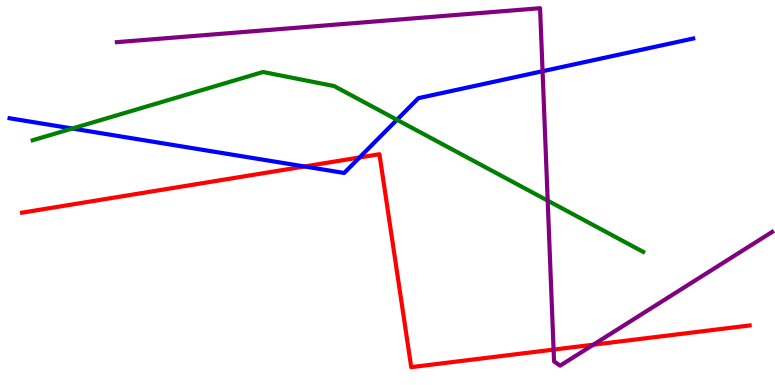[{'lines': ['blue', 'red'], 'intersections': [{'x': 3.93, 'y': 5.68}, {'x': 4.64, 'y': 5.91}]}, {'lines': ['green', 'red'], 'intersections': []}, {'lines': ['purple', 'red'], 'intersections': [{'x': 7.14, 'y': 0.919}, {'x': 7.66, 'y': 1.05}]}, {'lines': ['blue', 'green'], 'intersections': [{'x': 0.933, 'y': 6.66}, {'x': 5.12, 'y': 6.89}]}, {'lines': ['blue', 'purple'], 'intersections': [{'x': 7.0, 'y': 8.15}]}, {'lines': ['green', 'purple'], 'intersections': [{'x': 7.07, 'y': 4.79}]}]